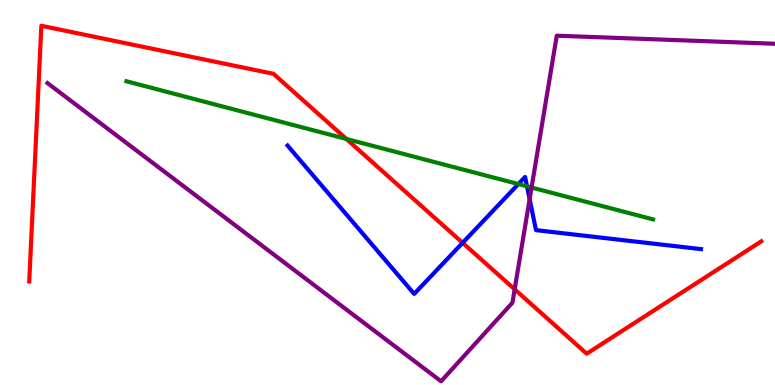[{'lines': ['blue', 'red'], 'intersections': [{'x': 5.97, 'y': 3.69}]}, {'lines': ['green', 'red'], 'intersections': [{'x': 4.47, 'y': 6.39}]}, {'lines': ['purple', 'red'], 'intersections': [{'x': 6.64, 'y': 2.49}]}, {'lines': ['blue', 'green'], 'intersections': [{'x': 6.69, 'y': 5.22}, {'x': 6.8, 'y': 5.16}]}, {'lines': ['blue', 'purple'], 'intersections': [{'x': 6.83, 'y': 4.83}]}, {'lines': ['green', 'purple'], 'intersections': [{'x': 6.86, 'y': 5.13}]}]